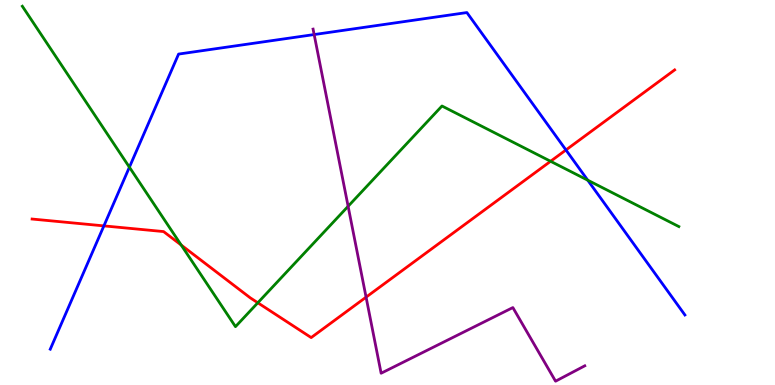[{'lines': ['blue', 'red'], 'intersections': [{'x': 1.34, 'y': 4.13}, {'x': 7.3, 'y': 6.1}]}, {'lines': ['green', 'red'], 'intersections': [{'x': 2.34, 'y': 3.64}, {'x': 3.33, 'y': 2.14}, {'x': 7.1, 'y': 5.81}]}, {'lines': ['purple', 'red'], 'intersections': [{'x': 4.72, 'y': 2.28}]}, {'lines': ['blue', 'green'], 'intersections': [{'x': 1.67, 'y': 5.66}, {'x': 7.58, 'y': 5.32}]}, {'lines': ['blue', 'purple'], 'intersections': [{'x': 4.05, 'y': 9.1}]}, {'lines': ['green', 'purple'], 'intersections': [{'x': 4.49, 'y': 4.64}]}]